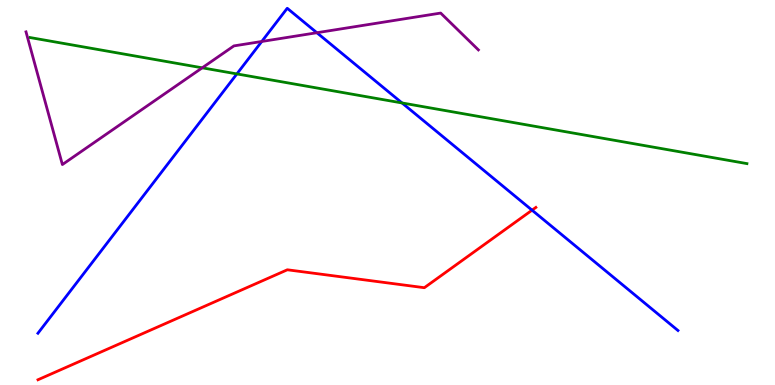[{'lines': ['blue', 'red'], 'intersections': [{'x': 6.87, 'y': 4.54}]}, {'lines': ['green', 'red'], 'intersections': []}, {'lines': ['purple', 'red'], 'intersections': []}, {'lines': ['blue', 'green'], 'intersections': [{'x': 3.06, 'y': 8.08}, {'x': 5.19, 'y': 7.33}]}, {'lines': ['blue', 'purple'], 'intersections': [{'x': 3.38, 'y': 8.92}, {'x': 4.09, 'y': 9.15}]}, {'lines': ['green', 'purple'], 'intersections': [{'x': 2.61, 'y': 8.24}]}]